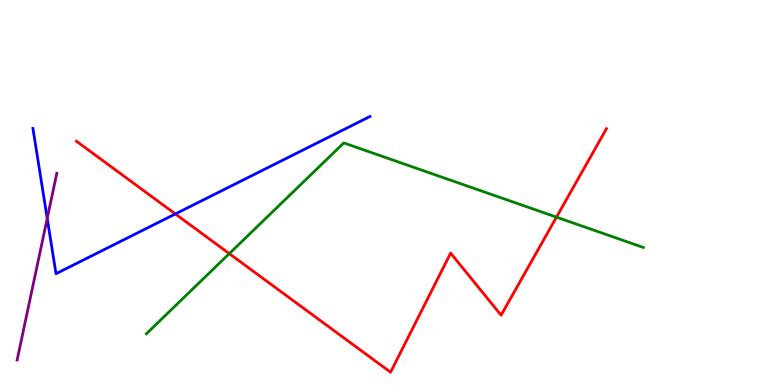[{'lines': ['blue', 'red'], 'intersections': [{'x': 2.26, 'y': 4.44}]}, {'lines': ['green', 'red'], 'intersections': [{'x': 2.96, 'y': 3.41}, {'x': 7.18, 'y': 4.36}]}, {'lines': ['purple', 'red'], 'intersections': []}, {'lines': ['blue', 'green'], 'intersections': []}, {'lines': ['blue', 'purple'], 'intersections': [{'x': 0.609, 'y': 4.33}]}, {'lines': ['green', 'purple'], 'intersections': []}]